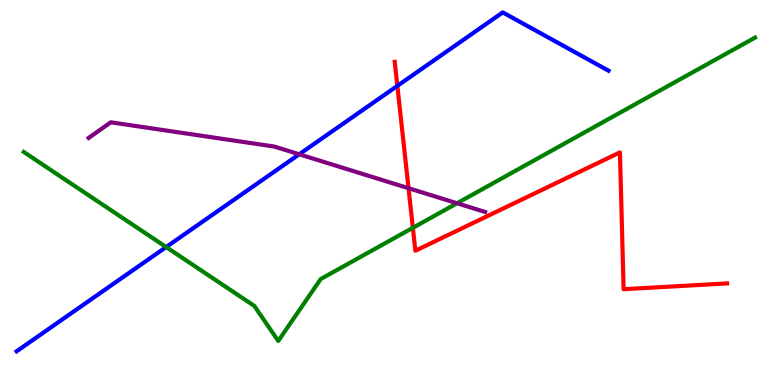[{'lines': ['blue', 'red'], 'intersections': [{'x': 5.13, 'y': 7.77}]}, {'lines': ['green', 'red'], 'intersections': [{'x': 5.33, 'y': 4.08}]}, {'lines': ['purple', 'red'], 'intersections': [{'x': 5.27, 'y': 5.11}]}, {'lines': ['blue', 'green'], 'intersections': [{'x': 2.14, 'y': 3.58}]}, {'lines': ['blue', 'purple'], 'intersections': [{'x': 3.86, 'y': 5.99}]}, {'lines': ['green', 'purple'], 'intersections': [{'x': 5.9, 'y': 4.72}]}]